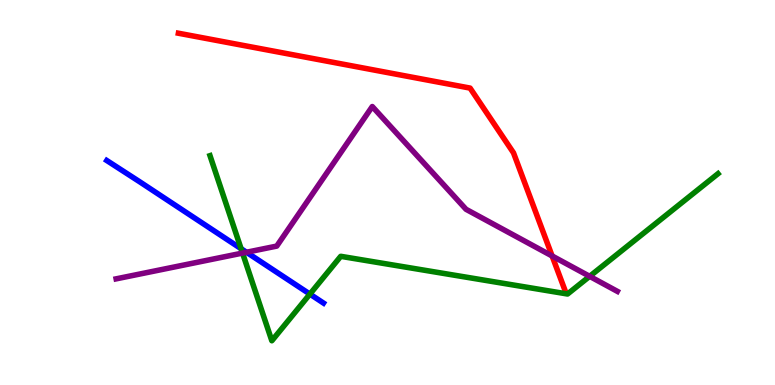[{'lines': ['blue', 'red'], 'intersections': []}, {'lines': ['green', 'red'], 'intersections': []}, {'lines': ['purple', 'red'], 'intersections': [{'x': 7.12, 'y': 3.35}]}, {'lines': ['blue', 'green'], 'intersections': [{'x': 3.11, 'y': 3.54}, {'x': 4.0, 'y': 2.36}]}, {'lines': ['blue', 'purple'], 'intersections': [{'x': 3.18, 'y': 3.45}]}, {'lines': ['green', 'purple'], 'intersections': [{'x': 3.13, 'y': 3.43}, {'x': 7.61, 'y': 2.82}]}]